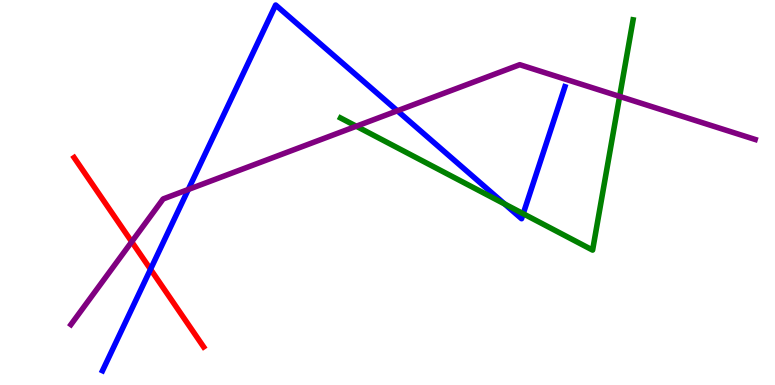[{'lines': ['blue', 'red'], 'intersections': [{'x': 1.94, 'y': 3.01}]}, {'lines': ['green', 'red'], 'intersections': []}, {'lines': ['purple', 'red'], 'intersections': [{'x': 1.7, 'y': 3.72}]}, {'lines': ['blue', 'green'], 'intersections': [{'x': 6.51, 'y': 4.7}, {'x': 6.75, 'y': 4.45}]}, {'lines': ['blue', 'purple'], 'intersections': [{'x': 2.43, 'y': 5.08}, {'x': 5.13, 'y': 7.12}]}, {'lines': ['green', 'purple'], 'intersections': [{'x': 4.6, 'y': 6.72}, {'x': 8.0, 'y': 7.5}]}]